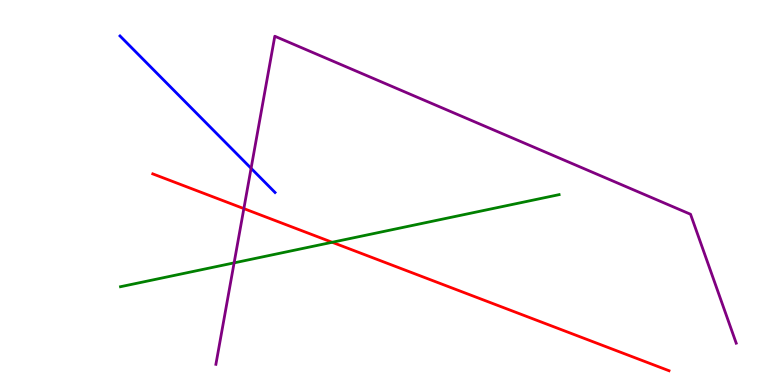[{'lines': ['blue', 'red'], 'intersections': []}, {'lines': ['green', 'red'], 'intersections': [{'x': 4.29, 'y': 3.71}]}, {'lines': ['purple', 'red'], 'intersections': [{'x': 3.15, 'y': 4.58}]}, {'lines': ['blue', 'green'], 'intersections': []}, {'lines': ['blue', 'purple'], 'intersections': [{'x': 3.24, 'y': 5.63}]}, {'lines': ['green', 'purple'], 'intersections': [{'x': 3.02, 'y': 3.17}]}]